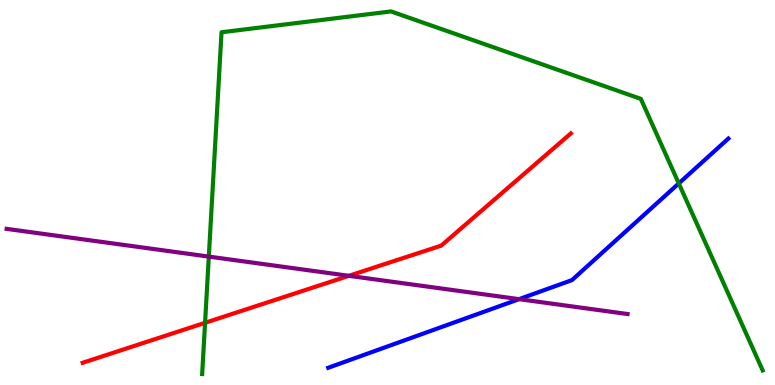[{'lines': ['blue', 'red'], 'intersections': []}, {'lines': ['green', 'red'], 'intersections': [{'x': 2.65, 'y': 1.62}]}, {'lines': ['purple', 'red'], 'intersections': [{'x': 4.5, 'y': 2.84}]}, {'lines': ['blue', 'green'], 'intersections': [{'x': 8.76, 'y': 5.24}]}, {'lines': ['blue', 'purple'], 'intersections': [{'x': 6.7, 'y': 2.23}]}, {'lines': ['green', 'purple'], 'intersections': [{'x': 2.69, 'y': 3.34}]}]